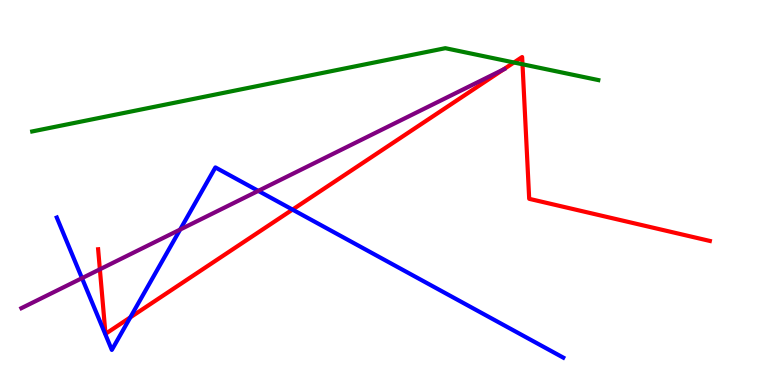[{'lines': ['blue', 'red'], 'intersections': [{'x': 1.68, 'y': 1.76}, {'x': 3.77, 'y': 4.56}]}, {'lines': ['green', 'red'], 'intersections': [{'x': 6.63, 'y': 8.38}, {'x': 6.74, 'y': 8.33}]}, {'lines': ['purple', 'red'], 'intersections': [{'x': 1.29, 'y': 3.0}, {'x': 6.5, 'y': 8.19}]}, {'lines': ['blue', 'green'], 'intersections': []}, {'lines': ['blue', 'purple'], 'intersections': [{'x': 1.06, 'y': 2.78}, {'x': 2.32, 'y': 4.04}, {'x': 3.33, 'y': 5.04}]}, {'lines': ['green', 'purple'], 'intersections': []}]